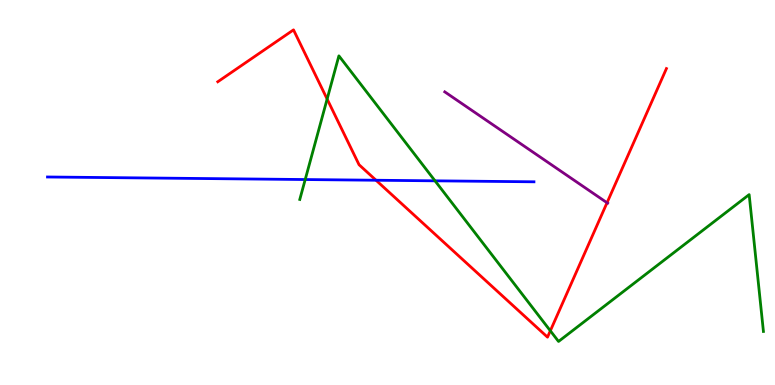[{'lines': ['blue', 'red'], 'intersections': [{'x': 4.85, 'y': 5.32}]}, {'lines': ['green', 'red'], 'intersections': [{'x': 4.22, 'y': 7.43}, {'x': 7.1, 'y': 1.41}]}, {'lines': ['purple', 'red'], 'intersections': [{'x': 7.83, 'y': 4.73}]}, {'lines': ['blue', 'green'], 'intersections': [{'x': 3.94, 'y': 5.34}, {'x': 5.61, 'y': 5.3}]}, {'lines': ['blue', 'purple'], 'intersections': []}, {'lines': ['green', 'purple'], 'intersections': []}]